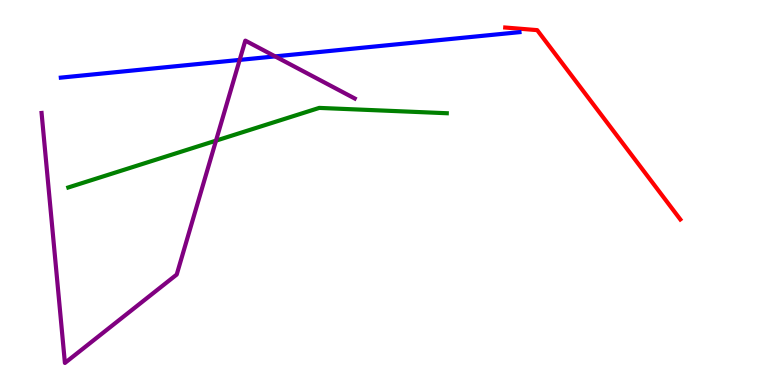[{'lines': ['blue', 'red'], 'intersections': []}, {'lines': ['green', 'red'], 'intersections': []}, {'lines': ['purple', 'red'], 'intersections': []}, {'lines': ['blue', 'green'], 'intersections': []}, {'lines': ['blue', 'purple'], 'intersections': [{'x': 3.09, 'y': 8.44}, {'x': 3.55, 'y': 8.54}]}, {'lines': ['green', 'purple'], 'intersections': [{'x': 2.79, 'y': 6.35}]}]